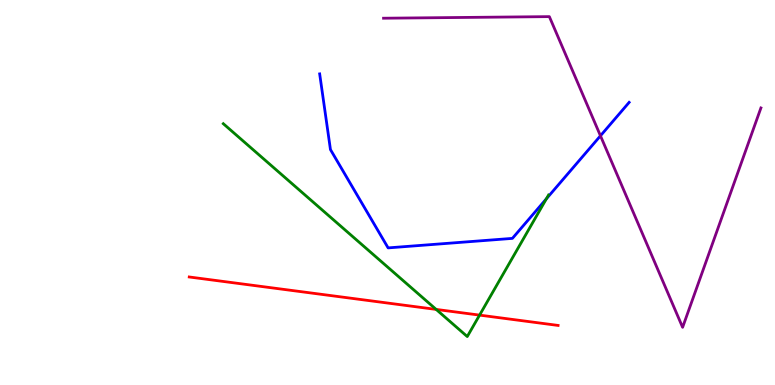[{'lines': ['blue', 'red'], 'intersections': []}, {'lines': ['green', 'red'], 'intersections': [{'x': 5.63, 'y': 1.96}, {'x': 6.19, 'y': 1.82}]}, {'lines': ['purple', 'red'], 'intersections': []}, {'lines': ['blue', 'green'], 'intersections': [{'x': 7.05, 'y': 4.84}]}, {'lines': ['blue', 'purple'], 'intersections': [{'x': 7.75, 'y': 6.47}]}, {'lines': ['green', 'purple'], 'intersections': []}]